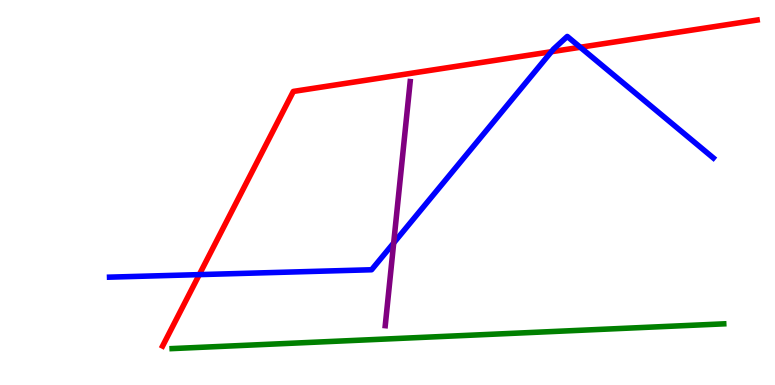[{'lines': ['blue', 'red'], 'intersections': [{'x': 2.57, 'y': 2.87}, {'x': 7.11, 'y': 8.66}, {'x': 7.49, 'y': 8.77}]}, {'lines': ['green', 'red'], 'intersections': []}, {'lines': ['purple', 'red'], 'intersections': []}, {'lines': ['blue', 'green'], 'intersections': []}, {'lines': ['blue', 'purple'], 'intersections': [{'x': 5.08, 'y': 3.69}]}, {'lines': ['green', 'purple'], 'intersections': []}]